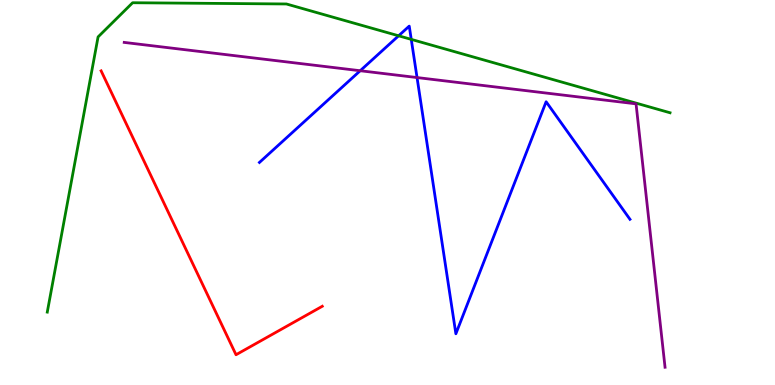[{'lines': ['blue', 'red'], 'intersections': []}, {'lines': ['green', 'red'], 'intersections': []}, {'lines': ['purple', 'red'], 'intersections': []}, {'lines': ['blue', 'green'], 'intersections': [{'x': 5.14, 'y': 9.07}, {'x': 5.31, 'y': 8.98}]}, {'lines': ['blue', 'purple'], 'intersections': [{'x': 4.65, 'y': 8.16}, {'x': 5.38, 'y': 7.99}]}, {'lines': ['green', 'purple'], 'intersections': []}]